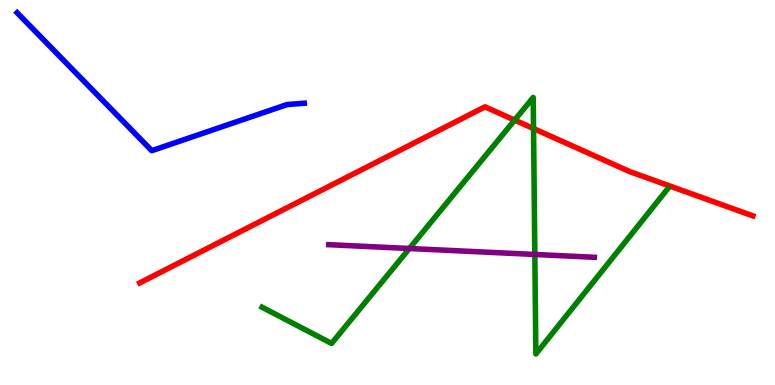[{'lines': ['blue', 'red'], 'intersections': []}, {'lines': ['green', 'red'], 'intersections': [{'x': 6.64, 'y': 6.88}, {'x': 6.88, 'y': 6.66}]}, {'lines': ['purple', 'red'], 'intersections': []}, {'lines': ['blue', 'green'], 'intersections': []}, {'lines': ['blue', 'purple'], 'intersections': []}, {'lines': ['green', 'purple'], 'intersections': [{'x': 5.28, 'y': 3.55}, {'x': 6.9, 'y': 3.39}]}]